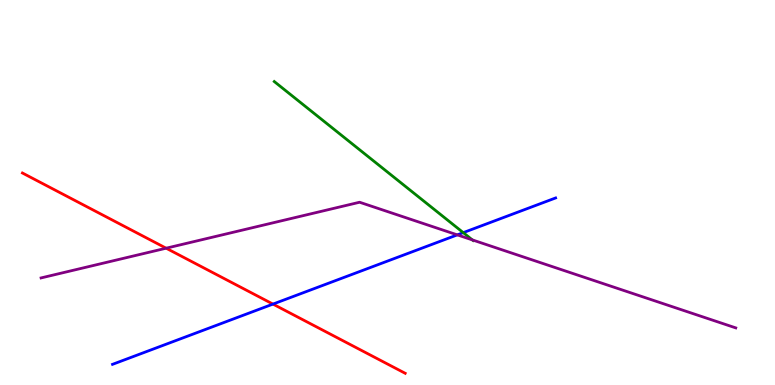[{'lines': ['blue', 'red'], 'intersections': [{'x': 3.52, 'y': 2.1}]}, {'lines': ['green', 'red'], 'intersections': []}, {'lines': ['purple', 'red'], 'intersections': [{'x': 2.14, 'y': 3.55}]}, {'lines': ['blue', 'green'], 'intersections': [{'x': 5.98, 'y': 3.96}]}, {'lines': ['blue', 'purple'], 'intersections': [{'x': 5.9, 'y': 3.9}]}, {'lines': ['green', 'purple'], 'intersections': [{'x': 6.09, 'y': 3.77}]}]